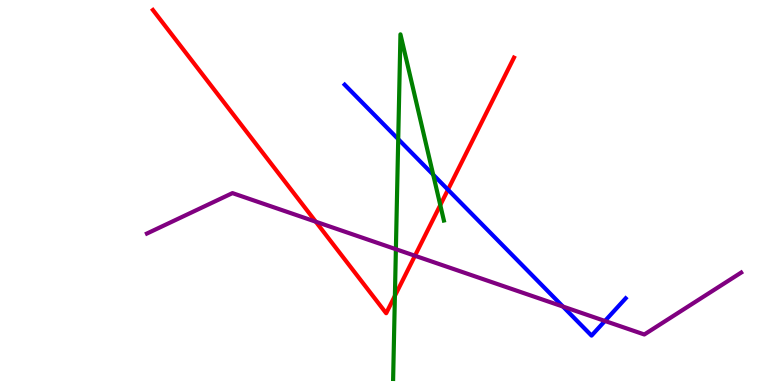[{'lines': ['blue', 'red'], 'intersections': [{'x': 5.78, 'y': 5.07}]}, {'lines': ['green', 'red'], 'intersections': [{'x': 5.1, 'y': 2.32}, {'x': 5.68, 'y': 4.67}]}, {'lines': ['purple', 'red'], 'intersections': [{'x': 4.07, 'y': 4.24}, {'x': 5.35, 'y': 3.36}]}, {'lines': ['blue', 'green'], 'intersections': [{'x': 5.14, 'y': 6.39}, {'x': 5.59, 'y': 5.46}]}, {'lines': ['blue', 'purple'], 'intersections': [{'x': 7.26, 'y': 2.04}, {'x': 7.81, 'y': 1.66}]}, {'lines': ['green', 'purple'], 'intersections': [{'x': 5.11, 'y': 3.53}]}]